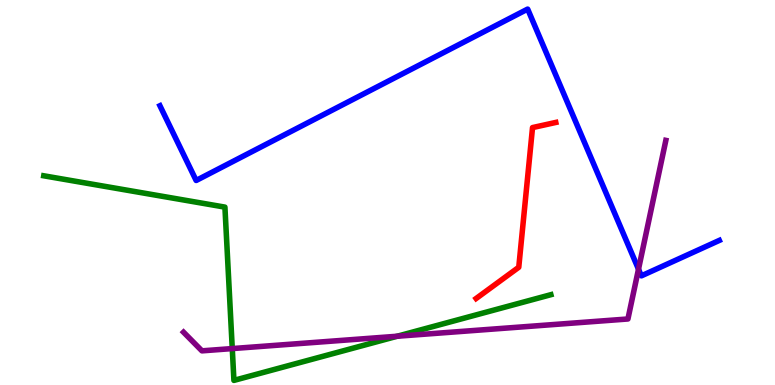[{'lines': ['blue', 'red'], 'intersections': []}, {'lines': ['green', 'red'], 'intersections': []}, {'lines': ['purple', 'red'], 'intersections': []}, {'lines': ['blue', 'green'], 'intersections': []}, {'lines': ['blue', 'purple'], 'intersections': [{'x': 8.24, 'y': 3.01}]}, {'lines': ['green', 'purple'], 'intersections': [{'x': 3.0, 'y': 0.946}, {'x': 5.13, 'y': 1.27}]}]